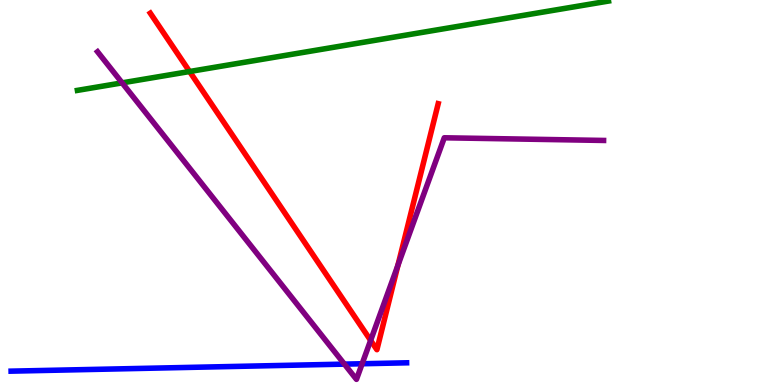[{'lines': ['blue', 'red'], 'intersections': []}, {'lines': ['green', 'red'], 'intersections': [{'x': 2.45, 'y': 8.14}]}, {'lines': ['purple', 'red'], 'intersections': [{'x': 4.78, 'y': 1.16}, {'x': 5.13, 'y': 3.11}]}, {'lines': ['blue', 'green'], 'intersections': []}, {'lines': ['blue', 'purple'], 'intersections': [{'x': 4.44, 'y': 0.542}, {'x': 4.67, 'y': 0.552}]}, {'lines': ['green', 'purple'], 'intersections': [{'x': 1.58, 'y': 7.85}]}]